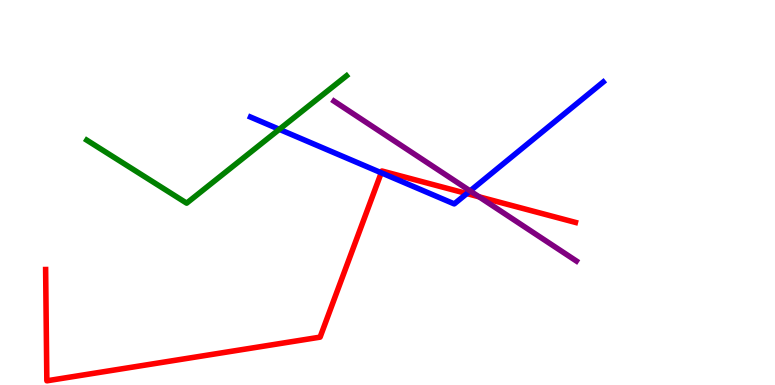[{'lines': ['blue', 'red'], 'intersections': [{'x': 4.92, 'y': 5.51}, {'x': 6.02, 'y': 4.97}]}, {'lines': ['green', 'red'], 'intersections': []}, {'lines': ['purple', 'red'], 'intersections': [{'x': 6.18, 'y': 4.89}]}, {'lines': ['blue', 'green'], 'intersections': [{'x': 3.6, 'y': 6.64}]}, {'lines': ['blue', 'purple'], 'intersections': [{'x': 6.07, 'y': 5.04}]}, {'lines': ['green', 'purple'], 'intersections': []}]